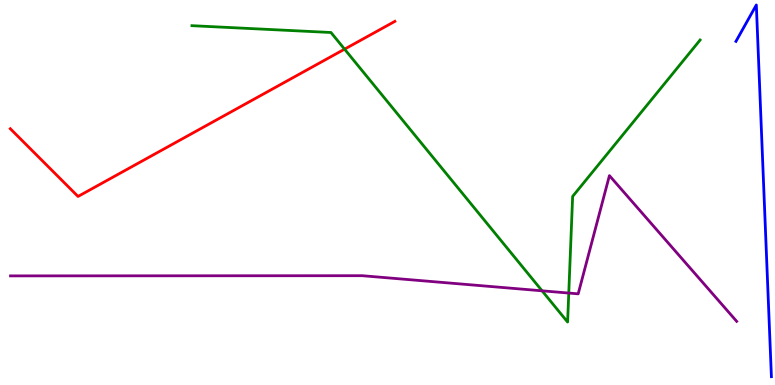[{'lines': ['blue', 'red'], 'intersections': []}, {'lines': ['green', 'red'], 'intersections': [{'x': 4.45, 'y': 8.72}]}, {'lines': ['purple', 'red'], 'intersections': []}, {'lines': ['blue', 'green'], 'intersections': []}, {'lines': ['blue', 'purple'], 'intersections': []}, {'lines': ['green', 'purple'], 'intersections': [{'x': 6.99, 'y': 2.45}, {'x': 7.34, 'y': 2.39}]}]